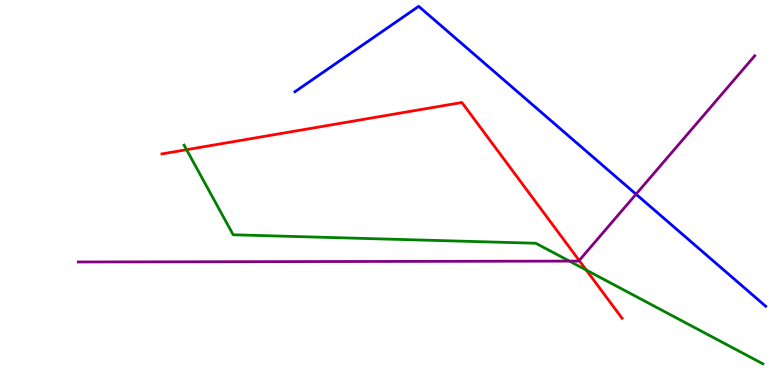[{'lines': ['blue', 'red'], 'intersections': []}, {'lines': ['green', 'red'], 'intersections': [{'x': 2.41, 'y': 6.11}, {'x': 7.57, 'y': 2.99}]}, {'lines': ['purple', 'red'], 'intersections': [{'x': 7.47, 'y': 3.23}]}, {'lines': ['blue', 'green'], 'intersections': []}, {'lines': ['blue', 'purple'], 'intersections': [{'x': 8.21, 'y': 4.96}]}, {'lines': ['green', 'purple'], 'intersections': [{'x': 7.35, 'y': 3.22}]}]